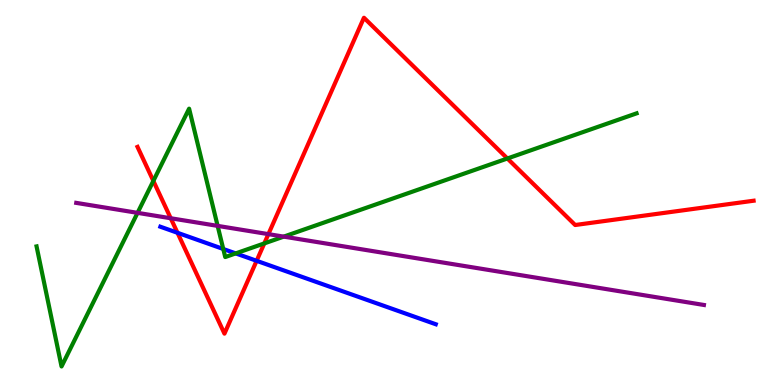[{'lines': ['blue', 'red'], 'intersections': [{'x': 2.29, 'y': 3.95}, {'x': 3.31, 'y': 3.23}]}, {'lines': ['green', 'red'], 'intersections': [{'x': 1.98, 'y': 5.3}, {'x': 3.41, 'y': 3.68}, {'x': 6.55, 'y': 5.88}]}, {'lines': ['purple', 'red'], 'intersections': [{'x': 2.2, 'y': 4.33}, {'x': 3.46, 'y': 3.92}]}, {'lines': ['blue', 'green'], 'intersections': [{'x': 2.88, 'y': 3.53}, {'x': 3.04, 'y': 3.42}]}, {'lines': ['blue', 'purple'], 'intersections': []}, {'lines': ['green', 'purple'], 'intersections': [{'x': 1.77, 'y': 4.47}, {'x': 2.81, 'y': 4.13}, {'x': 3.66, 'y': 3.85}]}]